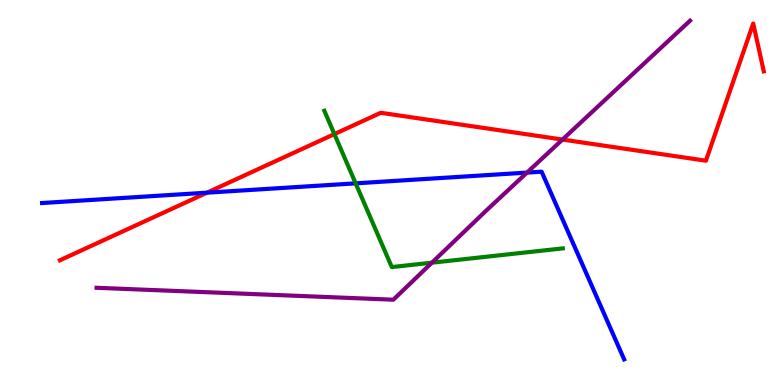[{'lines': ['blue', 'red'], 'intersections': [{'x': 2.67, 'y': 5.0}]}, {'lines': ['green', 'red'], 'intersections': [{'x': 4.31, 'y': 6.52}]}, {'lines': ['purple', 'red'], 'intersections': [{'x': 7.26, 'y': 6.38}]}, {'lines': ['blue', 'green'], 'intersections': [{'x': 4.59, 'y': 5.24}]}, {'lines': ['blue', 'purple'], 'intersections': [{'x': 6.8, 'y': 5.52}]}, {'lines': ['green', 'purple'], 'intersections': [{'x': 5.57, 'y': 3.18}]}]